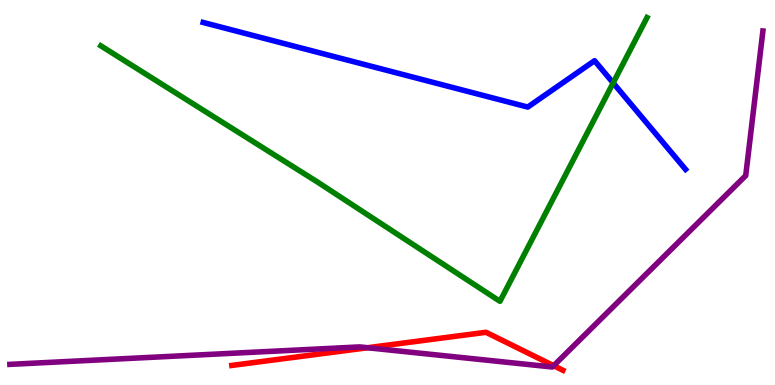[{'lines': ['blue', 'red'], 'intersections': []}, {'lines': ['green', 'red'], 'intersections': []}, {'lines': ['purple', 'red'], 'intersections': [{'x': 4.74, 'y': 0.968}, {'x': 7.14, 'y': 0.501}]}, {'lines': ['blue', 'green'], 'intersections': [{'x': 7.91, 'y': 7.85}]}, {'lines': ['blue', 'purple'], 'intersections': []}, {'lines': ['green', 'purple'], 'intersections': []}]